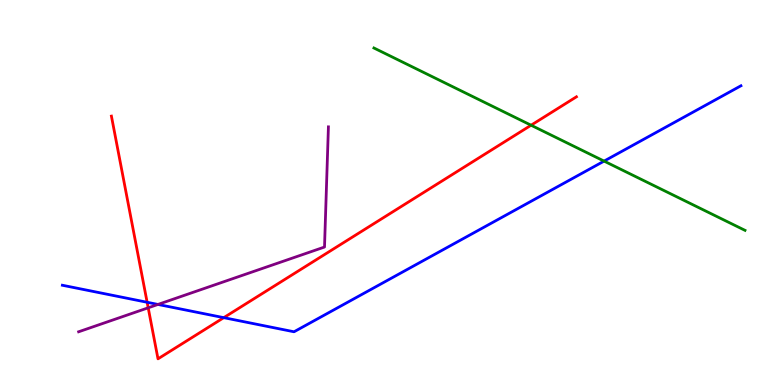[{'lines': ['blue', 'red'], 'intersections': [{'x': 1.9, 'y': 2.15}, {'x': 2.89, 'y': 1.75}]}, {'lines': ['green', 'red'], 'intersections': [{'x': 6.85, 'y': 6.75}]}, {'lines': ['purple', 'red'], 'intersections': [{'x': 1.91, 'y': 2.01}]}, {'lines': ['blue', 'green'], 'intersections': [{'x': 7.79, 'y': 5.82}]}, {'lines': ['blue', 'purple'], 'intersections': [{'x': 2.04, 'y': 2.09}]}, {'lines': ['green', 'purple'], 'intersections': []}]